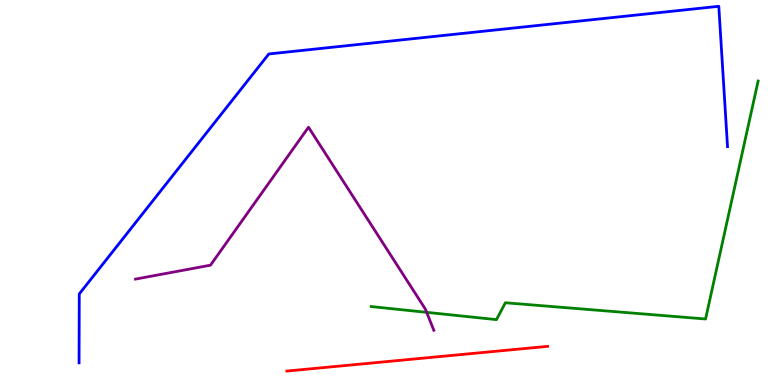[{'lines': ['blue', 'red'], 'intersections': []}, {'lines': ['green', 'red'], 'intersections': []}, {'lines': ['purple', 'red'], 'intersections': []}, {'lines': ['blue', 'green'], 'intersections': []}, {'lines': ['blue', 'purple'], 'intersections': []}, {'lines': ['green', 'purple'], 'intersections': [{'x': 5.51, 'y': 1.89}]}]